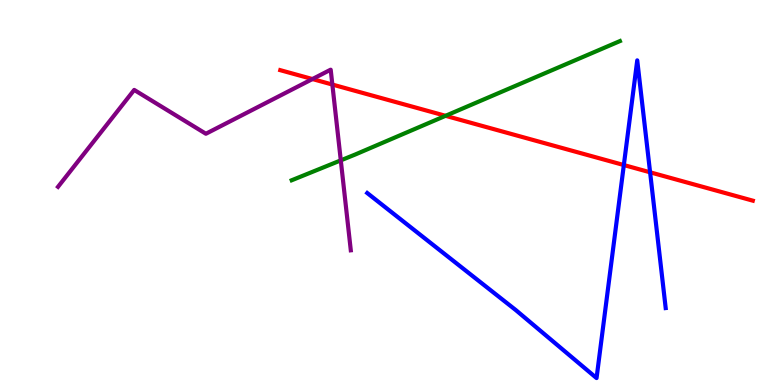[{'lines': ['blue', 'red'], 'intersections': [{'x': 8.05, 'y': 5.71}, {'x': 8.39, 'y': 5.52}]}, {'lines': ['green', 'red'], 'intersections': [{'x': 5.75, 'y': 6.99}]}, {'lines': ['purple', 'red'], 'intersections': [{'x': 4.03, 'y': 7.95}, {'x': 4.29, 'y': 7.8}]}, {'lines': ['blue', 'green'], 'intersections': []}, {'lines': ['blue', 'purple'], 'intersections': []}, {'lines': ['green', 'purple'], 'intersections': [{'x': 4.4, 'y': 5.83}]}]